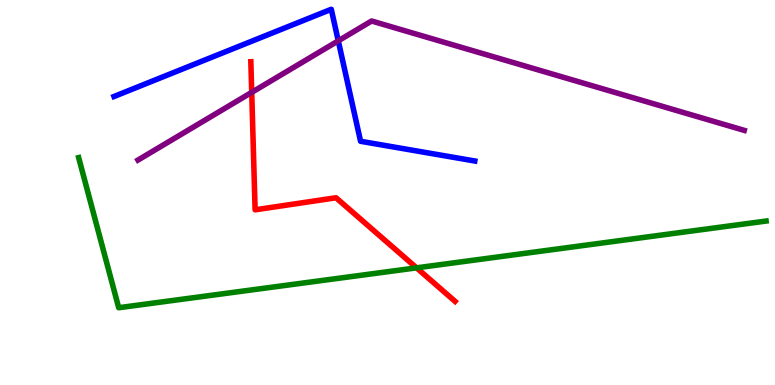[{'lines': ['blue', 'red'], 'intersections': []}, {'lines': ['green', 'red'], 'intersections': [{'x': 5.37, 'y': 3.04}]}, {'lines': ['purple', 'red'], 'intersections': [{'x': 3.25, 'y': 7.6}]}, {'lines': ['blue', 'green'], 'intersections': []}, {'lines': ['blue', 'purple'], 'intersections': [{'x': 4.36, 'y': 8.94}]}, {'lines': ['green', 'purple'], 'intersections': []}]